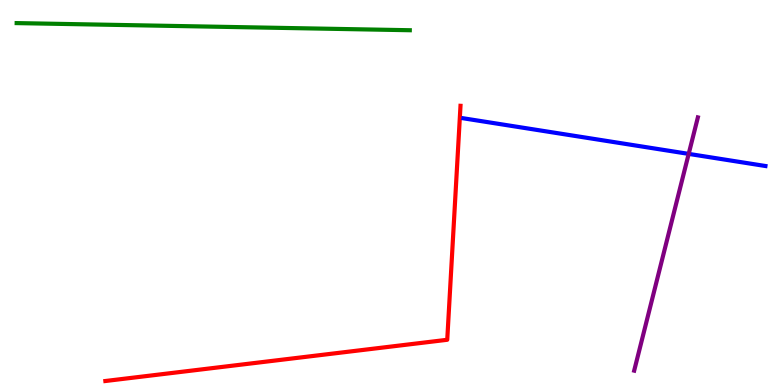[{'lines': ['blue', 'red'], 'intersections': []}, {'lines': ['green', 'red'], 'intersections': []}, {'lines': ['purple', 'red'], 'intersections': []}, {'lines': ['blue', 'green'], 'intersections': []}, {'lines': ['blue', 'purple'], 'intersections': [{'x': 8.89, 'y': 6.0}]}, {'lines': ['green', 'purple'], 'intersections': []}]